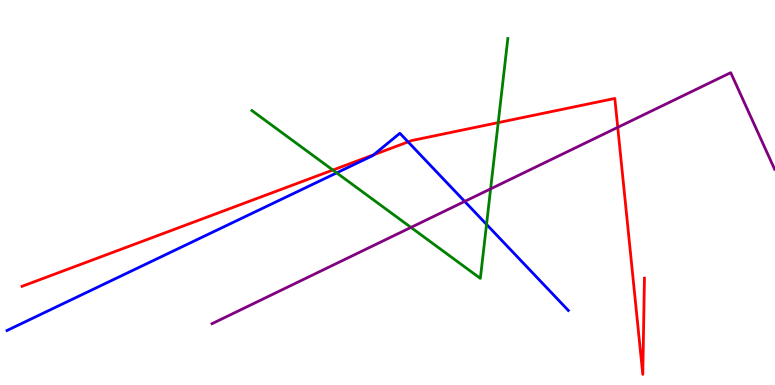[{'lines': ['blue', 'red'], 'intersections': [{'x': 4.82, 'y': 5.98}, {'x': 5.27, 'y': 6.31}]}, {'lines': ['green', 'red'], 'intersections': [{'x': 4.29, 'y': 5.58}, {'x': 6.43, 'y': 6.81}]}, {'lines': ['purple', 'red'], 'intersections': [{'x': 7.97, 'y': 6.69}]}, {'lines': ['blue', 'green'], 'intersections': [{'x': 4.34, 'y': 5.51}, {'x': 6.28, 'y': 4.17}]}, {'lines': ['blue', 'purple'], 'intersections': [{'x': 6.0, 'y': 4.77}]}, {'lines': ['green', 'purple'], 'intersections': [{'x': 5.3, 'y': 4.09}, {'x': 6.33, 'y': 5.09}]}]